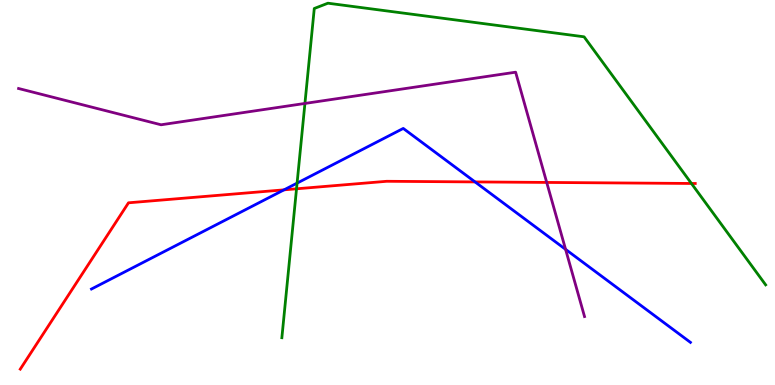[{'lines': ['blue', 'red'], 'intersections': [{'x': 3.66, 'y': 5.07}, {'x': 6.13, 'y': 5.27}]}, {'lines': ['green', 'red'], 'intersections': [{'x': 3.83, 'y': 5.1}, {'x': 8.92, 'y': 5.23}]}, {'lines': ['purple', 'red'], 'intersections': [{'x': 7.05, 'y': 5.26}]}, {'lines': ['blue', 'green'], 'intersections': [{'x': 3.83, 'y': 5.24}]}, {'lines': ['blue', 'purple'], 'intersections': [{'x': 7.3, 'y': 3.52}]}, {'lines': ['green', 'purple'], 'intersections': [{'x': 3.93, 'y': 7.31}]}]